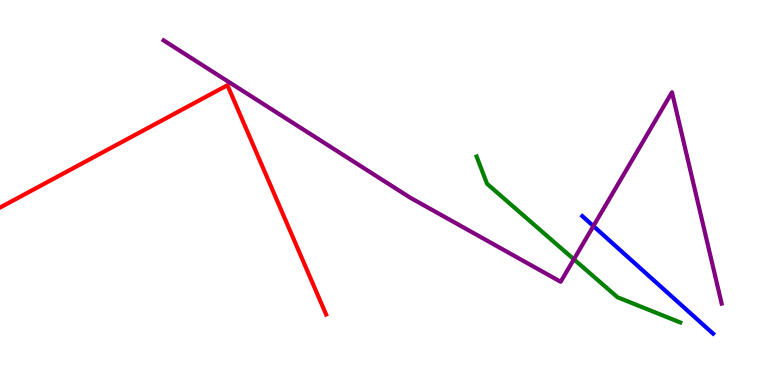[{'lines': ['blue', 'red'], 'intersections': []}, {'lines': ['green', 'red'], 'intersections': []}, {'lines': ['purple', 'red'], 'intersections': []}, {'lines': ['blue', 'green'], 'intersections': []}, {'lines': ['blue', 'purple'], 'intersections': [{'x': 7.66, 'y': 4.13}]}, {'lines': ['green', 'purple'], 'intersections': [{'x': 7.4, 'y': 3.26}]}]